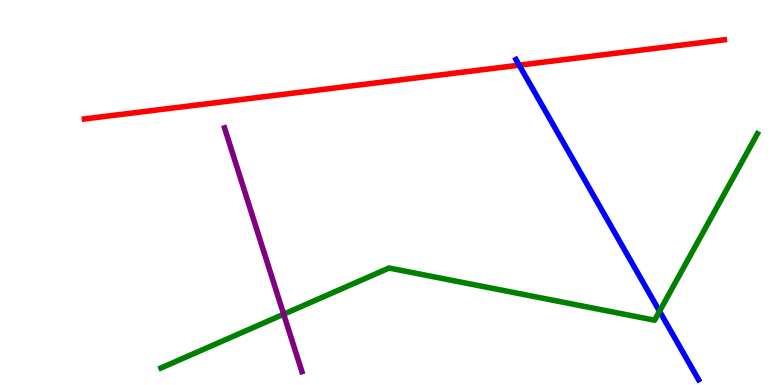[{'lines': ['blue', 'red'], 'intersections': [{'x': 6.7, 'y': 8.31}]}, {'lines': ['green', 'red'], 'intersections': []}, {'lines': ['purple', 'red'], 'intersections': []}, {'lines': ['blue', 'green'], 'intersections': [{'x': 8.51, 'y': 1.92}]}, {'lines': ['blue', 'purple'], 'intersections': []}, {'lines': ['green', 'purple'], 'intersections': [{'x': 3.66, 'y': 1.84}]}]